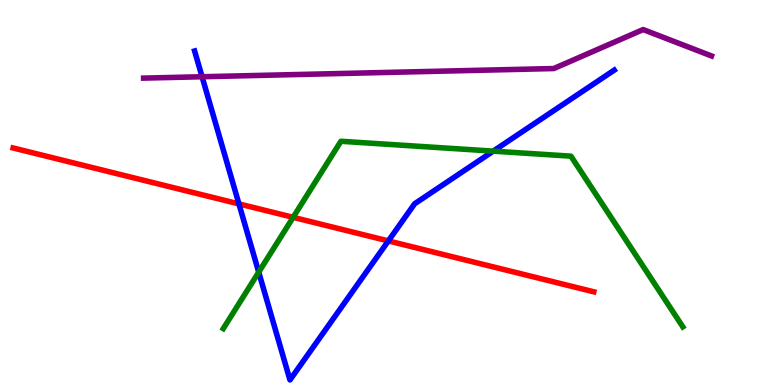[{'lines': ['blue', 'red'], 'intersections': [{'x': 3.08, 'y': 4.7}, {'x': 5.01, 'y': 3.74}]}, {'lines': ['green', 'red'], 'intersections': [{'x': 3.78, 'y': 4.36}]}, {'lines': ['purple', 'red'], 'intersections': []}, {'lines': ['blue', 'green'], 'intersections': [{'x': 3.34, 'y': 2.93}, {'x': 6.36, 'y': 6.07}]}, {'lines': ['blue', 'purple'], 'intersections': [{'x': 2.61, 'y': 8.01}]}, {'lines': ['green', 'purple'], 'intersections': []}]